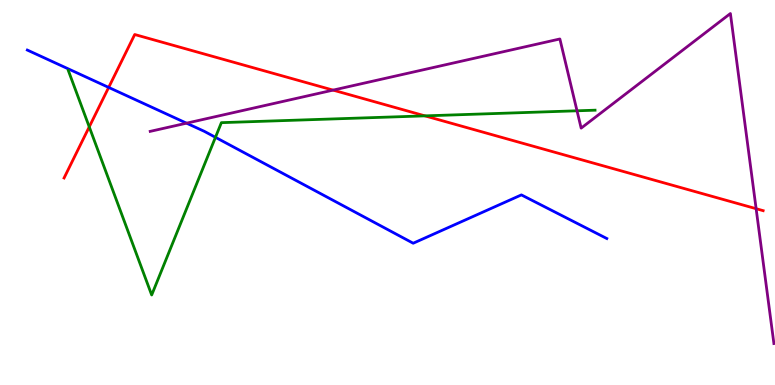[{'lines': ['blue', 'red'], 'intersections': [{'x': 1.4, 'y': 7.73}]}, {'lines': ['green', 'red'], 'intersections': [{'x': 1.15, 'y': 6.7}, {'x': 5.48, 'y': 6.99}]}, {'lines': ['purple', 'red'], 'intersections': [{'x': 4.3, 'y': 7.66}, {'x': 9.76, 'y': 4.58}]}, {'lines': ['blue', 'green'], 'intersections': [{'x': 2.78, 'y': 6.43}]}, {'lines': ['blue', 'purple'], 'intersections': [{'x': 2.41, 'y': 6.8}]}, {'lines': ['green', 'purple'], 'intersections': [{'x': 7.45, 'y': 7.12}]}]